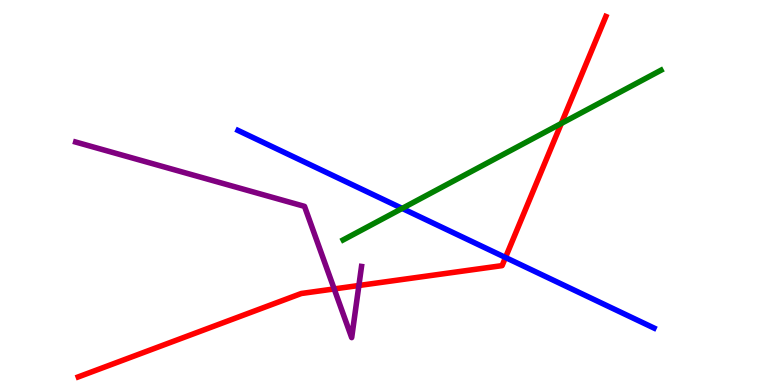[{'lines': ['blue', 'red'], 'intersections': [{'x': 6.52, 'y': 3.31}]}, {'lines': ['green', 'red'], 'intersections': [{'x': 7.24, 'y': 6.79}]}, {'lines': ['purple', 'red'], 'intersections': [{'x': 4.31, 'y': 2.5}, {'x': 4.63, 'y': 2.58}]}, {'lines': ['blue', 'green'], 'intersections': [{'x': 5.19, 'y': 4.59}]}, {'lines': ['blue', 'purple'], 'intersections': []}, {'lines': ['green', 'purple'], 'intersections': []}]